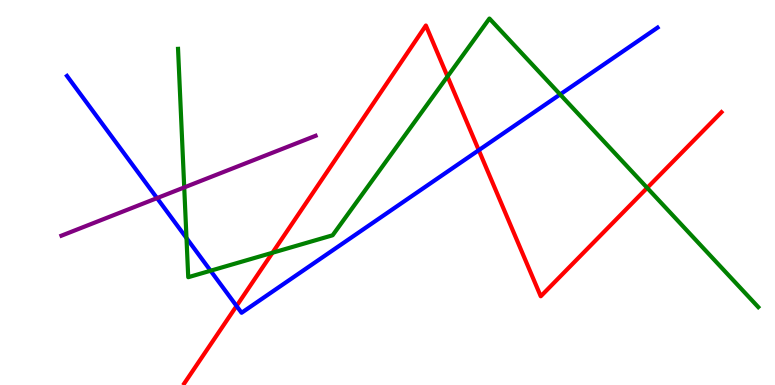[{'lines': ['blue', 'red'], 'intersections': [{'x': 3.05, 'y': 2.05}, {'x': 6.18, 'y': 6.1}]}, {'lines': ['green', 'red'], 'intersections': [{'x': 3.52, 'y': 3.44}, {'x': 5.77, 'y': 8.01}, {'x': 8.35, 'y': 5.12}]}, {'lines': ['purple', 'red'], 'intersections': []}, {'lines': ['blue', 'green'], 'intersections': [{'x': 2.41, 'y': 3.82}, {'x': 2.72, 'y': 2.97}, {'x': 7.23, 'y': 7.55}]}, {'lines': ['blue', 'purple'], 'intersections': [{'x': 2.03, 'y': 4.85}]}, {'lines': ['green', 'purple'], 'intersections': [{'x': 2.38, 'y': 5.13}]}]